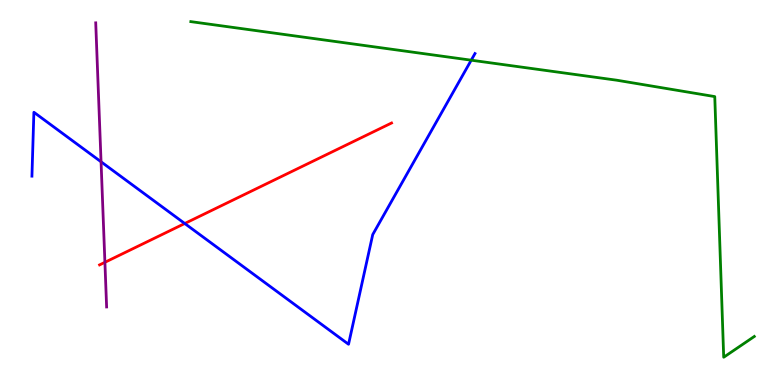[{'lines': ['blue', 'red'], 'intersections': [{'x': 2.38, 'y': 4.19}]}, {'lines': ['green', 'red'], 'intersections': []}, {'lines': ['purple', 'red'], 'intersections': [{'x': 1.35, 'y': 3.19}]}, {'lines': ['blue', 'green'], 'intersections': [{'x': 6.08, 'y': 8.44}]}, {'lines': ['blue', 'purple'], 'intersections': [{'x': 1.3, 'y': 5.8}]}, {'lines': ['green', 'purple'], 'intersections': []}]